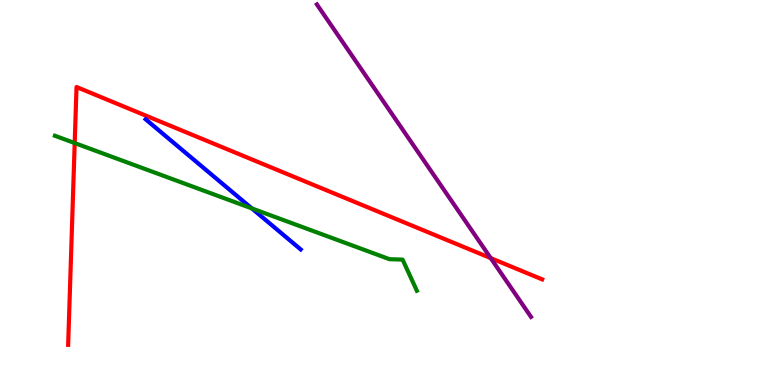[{'lines': ['blue', 'red'], 'intersections': []}, {'lines': ['green', 'red'], 'intersections': [{'x': 0.964, 'y': 6.28}]}, {'lines': ['purple', 'red'], 'intersections': [{'x': 6.33, 'y': 3.3}]}, {'lines': ['blue', 'green'], 'intersections': [{'x': 3.25, 'y': 4.59}]}, {'lines': ['blue', 'purple'], 'intersections': []}, {'lines': ['green', 'purple'], 'intersections': []}]